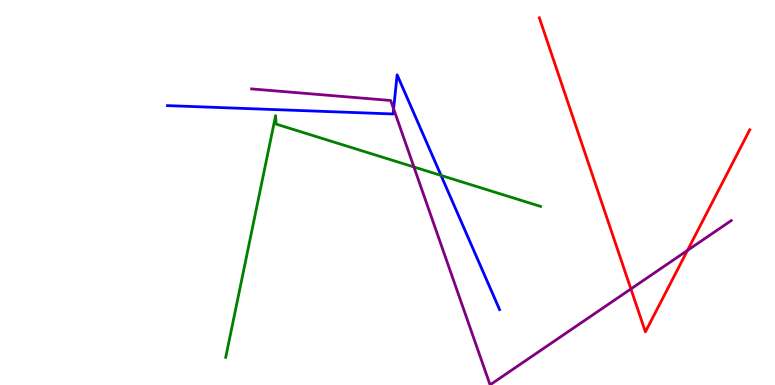[{'lines': ['blue', 'red'], 'intersections': []}, {'lines': ['green', 'red'], 'intersections': []}, {'lines': ['purple', 'red'], 'intersections': [{'x': 8.14, 'y': 2.5}, {'x': 8.87, 'y': 3.5}]}, {'lines': ['blue', 'green'], 'intersections': [{'x': 5.69, 'y': 5.44}]}, {'lines': ['blue', 'purple'], 'intersections': [{'x': 5.08, 'y': 7.17}]}, {'lines': ['green', 'purple'], 'intersections': [{'x': 5.34, 'y': 5.66}]}]